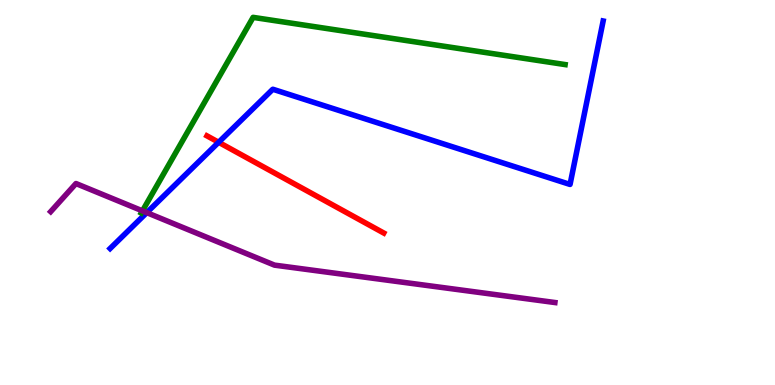[{'lines': ['blue', 'red'], 'intersections': [{'x': 2.82, 'y': 6.3}]}, {'lines': ['green', 'red'], 'intersections': []}, {'lines': ['purple', 'red'], 'intersections': []}, {'lines': ['blue', 'green'], 'intersections': []}, {'lines': ['blue', 'purple'], 'intersections': [{'x': 1.89, 'y': 4.48}]}, {'lines': ['green', 'purple'], 'intersections': [{'x': 1.84, 'y': 4.52}]}]